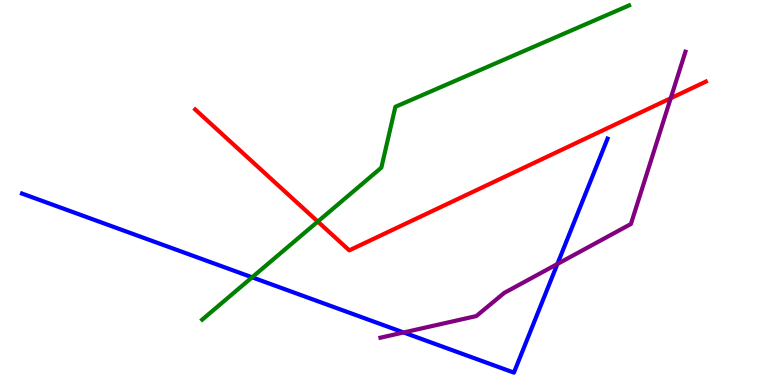[{'lines': ['blue', 'red'], 'intersections': []}, {'lines': ['green', 'red'], 'intersections': [{'x': 4.1, 'y': 4.24}]}, {'lines': ['purple', 'red'], 'intersections': [{'x': 8.65, 'y': 7.45}]}, {'lines': ['blue', 'green'], 'intersections': [{'x': 3.25, 'y': 2.8}]}, {'lines': ['blue', 'purple'], 'intersections': [{'x': 5.21, 'y': 1.36}, {'x': 7.19, 'y': 3.14}]}, {'lines': ['green', 'purple'], 'intersections': []}]